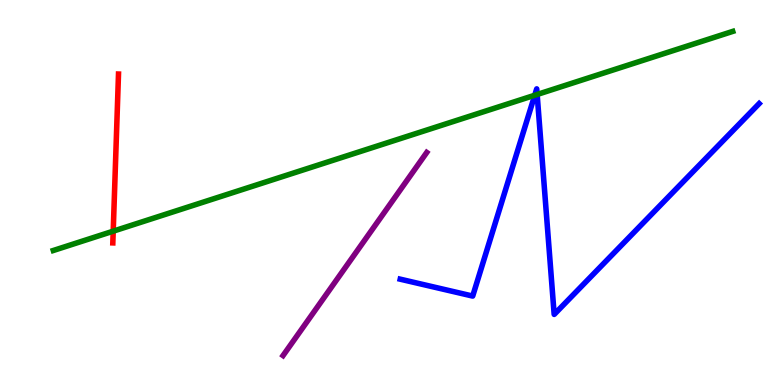[{'lines': ['blue', 'red'], 'intersections': []}, {'lines': ['green', 'red'], 'intersections': [{'x': 1.46, 'y': 4.0}]}, {'lines': ['purple', 'red'], 'intersections': []}, {'lines': ['blue', 'green'], 'intersections': [{'x': 6.9, 'y': 7.53}, {'x': 6.93, 'y': 7.55}]}, {'lines': ['blue', 'purple'], 'intersections': []}, {'lines': ['green', 'purple'], 'intersections': []}]